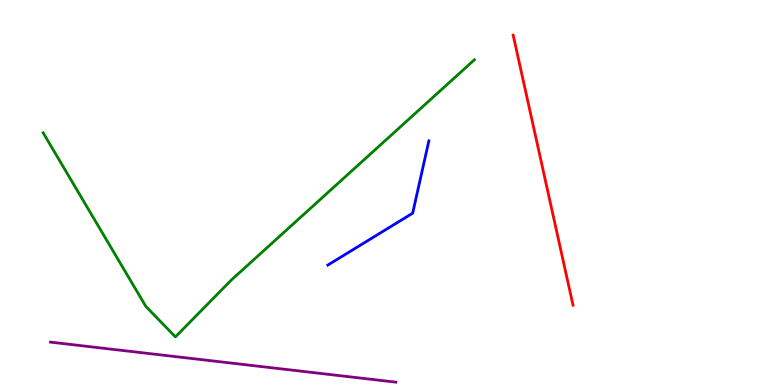[{'lines': ['blue', 'red'], 'intersections': []}, {'lines': ['green', 'red'], 'intersections': []}, {'lines': ['purple', 'red'], 'intersections': []}, {'lines': ['blue', 'green'], 'intersections': []}, {'lines': ['blue', 'purple'], 'intersections': []}, {'lines': ['green', 'purple'], 'intersections': []}]